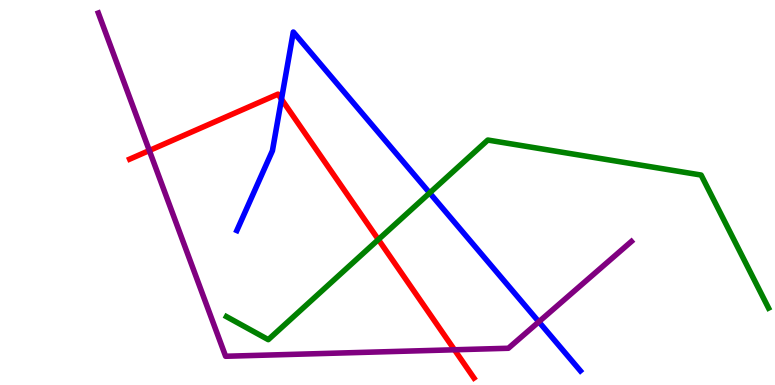[{'lines': ['blue', 'red'], 'intersections': [{'x': 3.63, 'y': 7.42}]}, {'lines': ['green', 'red'], 'intersections': [{'x': 4.88, 'y': 3.78}]}, {'lines': ['purple', 'red'], 'intersections': [{'x': 1.93, 'y': 6.09}, {'x': 5.86, 'y': 0.915}]}, {'lines': ['blue', 'green'], 'intersections': [{'x': 5.54, 'y': 4.99}]}, {'lines': ['blue', 'purple'], 'intersections': [{'x': 6.95, 'y': 1.64}]}, {'lines': ['green', 'purple'], 'intersections': []}]